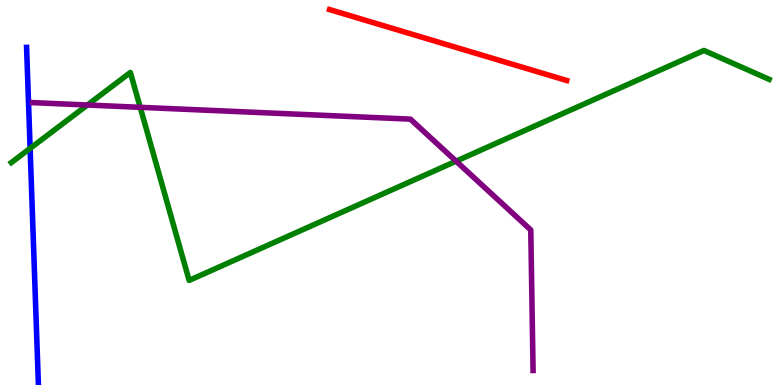[{'lines': ['blue', 'red'], 'intersections': []}, {'lines': ['green', 'red'], 'intersections': []}, {'lines': ['purple', 'red'], 'intersections': []}, {'lines': ['blue', 'green'], 'intersections': [{'x': 0.389, 'y': 6.15}]}, {'lines': ['blue', 'purple'], 'intersections': []}, {'lines': ['green', 'purple'], 'intersections': [{'x': 1.13, 'y': 7.27}, {'x': 1.81, 'y': 7.21}, {'x': 5.88, 'y': 5.81}]}]